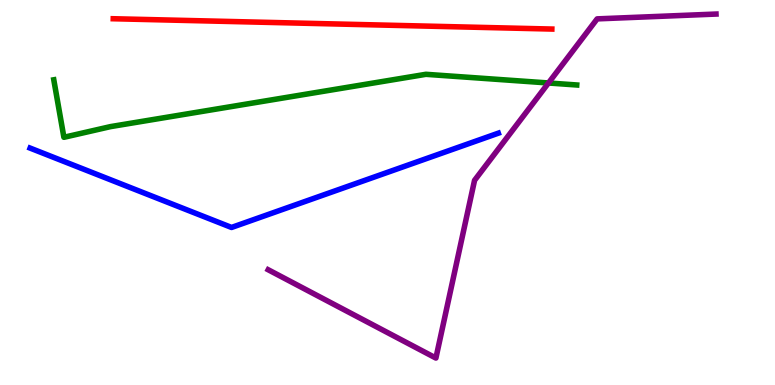[{'lines': ['blue', 'red'], 'intersections': []}, {'lines': ['green', 'red'], 'intersections': []}, {'lines': ['purple', 'red'], 'intersections': []}, {'lines': ['blue', 'green'], 'intersections': []}, {'lines': ['blue', 'purple'], 'intersections': []}, {'lines': ['green', 'purple'], 'intersections': [{'x': 7.08, 'y': 7.84}]}]